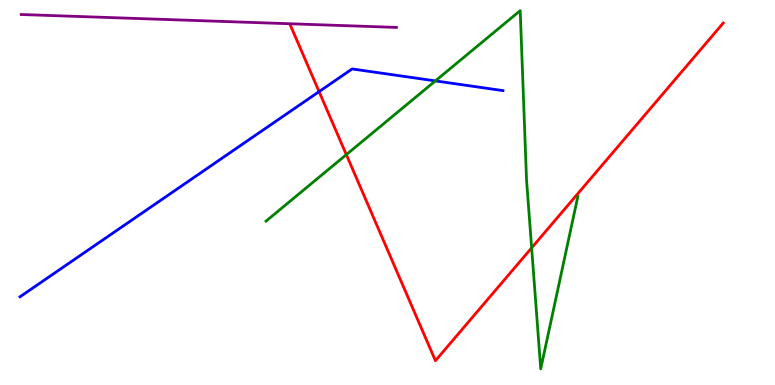[{'lines': ['blue', 'red'], 'intersections': [{'x': 4.12, 'y': 7.62}]}, {'lines': ['green', 'red'], 'intersections': [{'x': 4.47, 'y': 5.98}, {'x': 6.86, 'y': 3.56}]}, {'lines': ['purple', 'red'], 'intersections': []}, {'lines': ['blue', 'green'], 'intersections': [{'x': 5.62, 'y': 7.9}]}, {'lines': ['blue', 'purple'], 'intersections': []}, {'lines': ['green', 'purple'], 'intersections': []}]